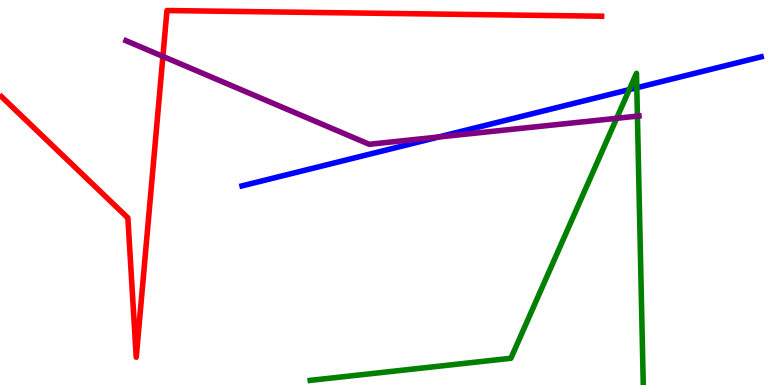[{'lines': ['blue', 'red'], 'intersections': []}, {'lines': ['green', 'red'], 'intersections': []}, {'lines': ['purple', 'red'], 'intersections': [{'x': 2.1, 'y': 8.54}]}, {'lines': ['blue', 'green'], 'intersections': [{'x': 8.12, 'y': 7.67}, {'x': 8.22, 'y': 7.72}]}, {'lines': ['blue', 'purple'], 'intersections': [{'x': 5.66, 'y': 6.44}]}, {'lines': ['green', 'purple'], 'intersections': [{'x': 7.96, 'y': 6.93}, {'x': 8.22, 'y': 6.98}]}]